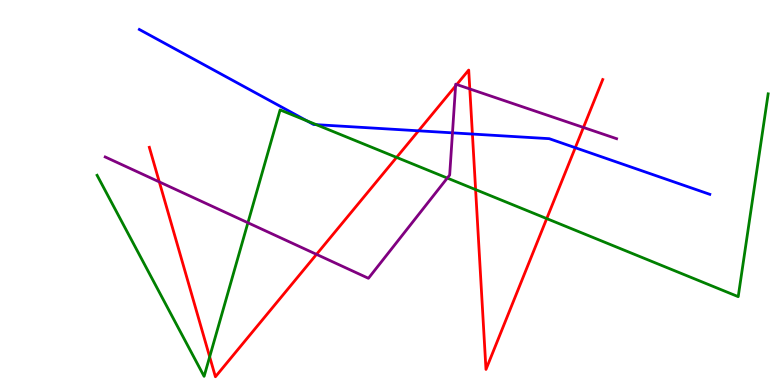[{'lines': ['blue', 'red'], 'intersections': [{'x': 5.4, 'y': 6.6}, {'x': 6.1, 'y': 6.52}, {'x': 7.42, 'y': 6.16}]}, {'lines': ['green', 'red'], 'intersections': [{'x': 2.71, 'y': 0.732}, {'x': 5.12, 'y': 5.91}, {'x': 6.14, 'y': 5.08}, {'x': 7.05, 'y': 4.32}]}, {'lines': ['purple', 'red'], 'intersections': [{'x': 2.06, 'y': 5.28}, {'x': 4.08, 'y': 3.39}, {'x': 5.88, 'y': 7.77}, {'x': 5.89, 'y': 7.8}, {'x': 6.06, 'y': 7.69}, {'x': 7.53, 'y': 6.69}]}, {'lines': ['blue', 'green'], 'intersections': [{'x': 3.96, 'y': 6.86}, {'x': 4.08, 'y': 6.76}]}, {'lines': ['blue', 'purple'], 'intersections': [{'x': 5.84, 'y': 6.55}]}, {'lines': ['green', 'purple'], 'intersections': [{'x': 3.2, 'y': 4.21}, {'x': 5.77, 'y': 5.38}]}]